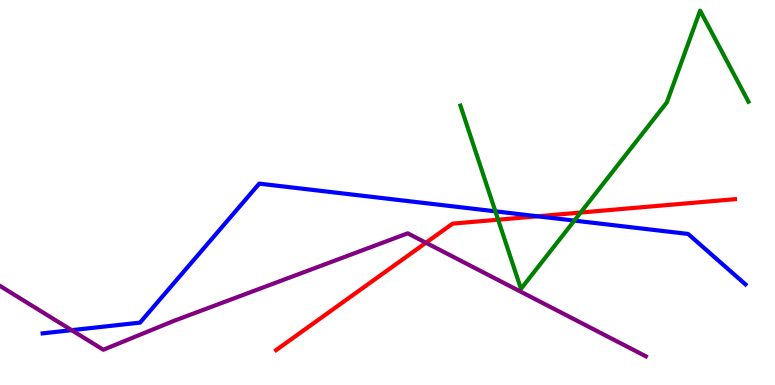[{'lines': ['blue', 'red'], 'intersections': [{'x': 6.94, 'y': 4.38}]}, {'lines': ['green', 'red'], 'intersections': [{'x': 6.43, 'y': 4.29}, {'x': 7.49, 'y': 4.48}]}, {'lines': ['purple', 'red'], 'intersections': [{'x': 5.5, 'y': 3.69}]}, {'lines': ['blue', 'green'], 'intersections': [{'x': 6.39, 'y': 4.51}, {'x': 7.41, 'y': 4.27}]}, {'lines': ['blue', 'purple'], 'intersections': [{'x': 0.924, 'y': 1.42}]}, {'lines': ['green', 'purple'], 'intersections': []}]